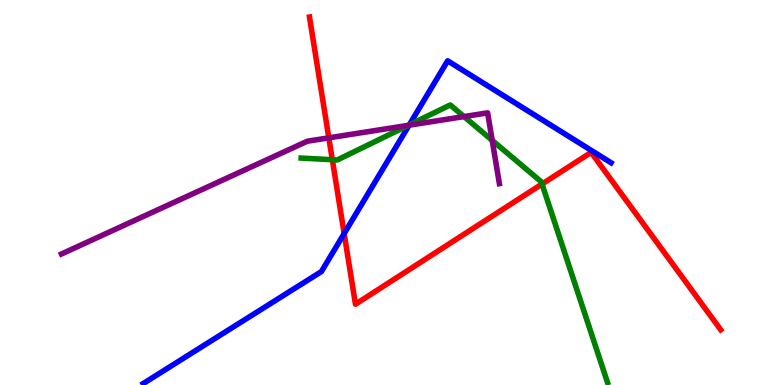[{'lines': ['blue', 'red'], 'intersections': [{'x': 4.44, 'y': 3.93}]}, {'lines': ['green', 'red'], 'intersections': [{'x': 4.29, 'y': 5.85}, {'x': 6.99, 'y': 5.22}]}, {'lines': ['purple', 'red'], 'intersections': [{'x': 4.24, 'y': 6.42}]}, {'lines': ['blue', 'green'], 'intersections': [{'x': 5.28, 'y': 6.76}]}, {'lines': ['blue', 'purple'], 'intersections': [{'x': 5.28, 'y': 6.75}]}, {'lines': ['green', 'purple'], 'intersections': [{'x': 5.27, 'y': 6.75}, {'x': 5.99, 'y': 6.97}, {'x': 6.35, 'y': 6.35}]}]